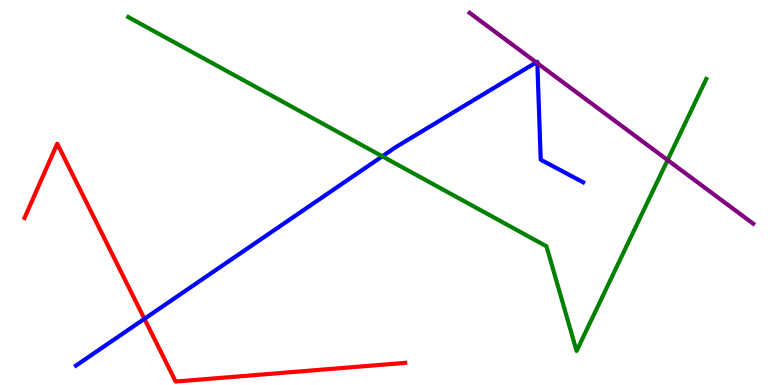[{'lines': ['blue', 'red'], 'intersections': [{'x': 1.86, 'y': 1.72}]}, {'lines': ['green', 'red'], 'intersections': []}, {'lines': ['purple', 'red'], 'intersections': []}, {'lines': ['blue', 'green'], 'intersections': [{'x': 4.93, 'y': 5.94}]}, {'lines': ['blue', 'purple'], 'intersections': [{'x': 6.92, 'y': 8.38}, {'x': 6.93, 'y': 8.36}]}, {'lines': ['green', 'purple'], 'intersections': [{'x': 8.61, 'y': 5.84}]}]